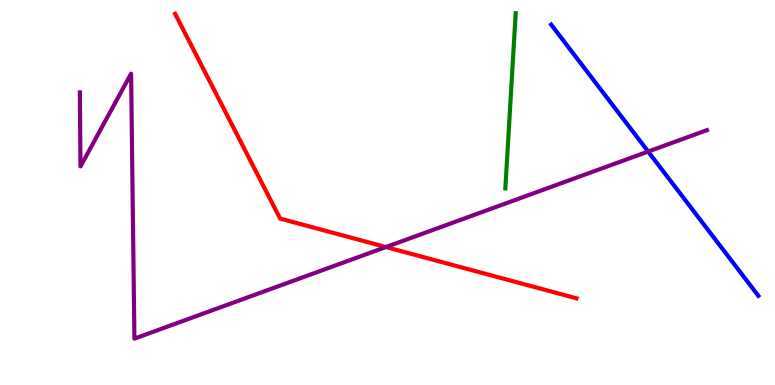[{'lines': ['blue', 'red'], 'intersections': []}, {'lines': ['green', 'red'], 'intersections': []}, {'lines': ['purple', 'red'], 'intersections': [{'x': 4.98, 'y': 3.58}]}, {'lines': ['blue', 'green'], 'intersections': []}, {'lines': ['blue', 'purple'], 'intersections': [{'x': 8.36, 'y': 6.06}]}, {'lines': ['green', 'purple'], 'intersections': []}]